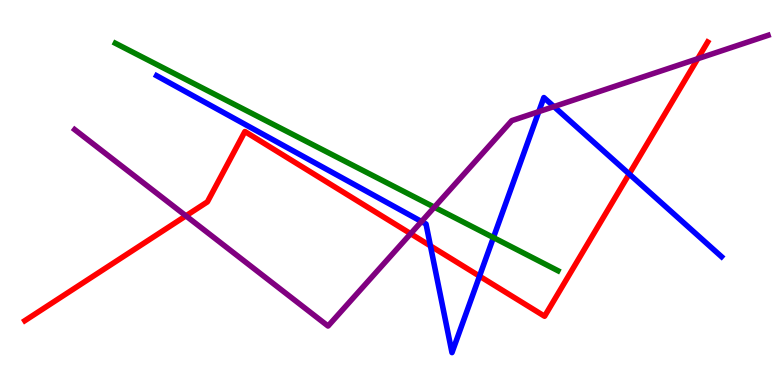[{'lines': ['blue', 'red'], 'intersections': [{'x': 5.55, 'y': 3.61}, {'x': 6.19, 'y': 2.83}, {'x': 8.12, 'y': 5.48}]}, {'lines': ['green', 'red'], 'intersections': []}, {'lines': ['purple', 'red'], 'intersections': [{'x': 2.4, 'y': 4.39}, {'x': 5.3, 'y': 3.93}, {'x': 9.0, 'y': 8.47}]}, {'lines': ['blue', 'green'], 'intersections': [{'x': 6.37, 'y': 3.83}]}, {'lines': ['blue', 'purple'], 'intersections': [{'x': 5.44, 'y': 4.25}, {'x': 6.95, 'y': 7.1}, {'x': 7.15, 'y': 7.23}]}, {'lines': ['green', 'purple'], 'intersections': [{'x': 5.6, 'y': 4.62}]}]